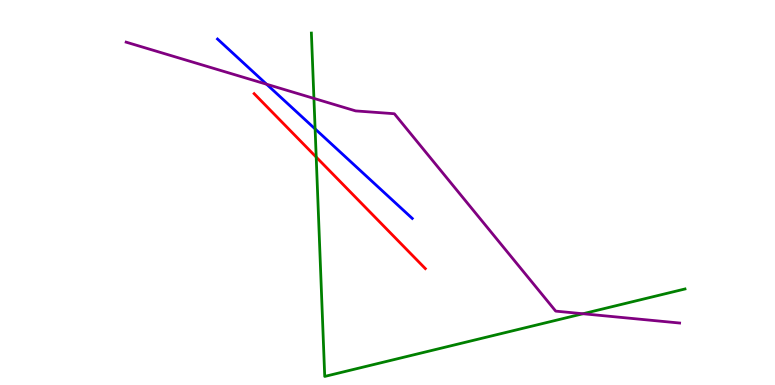[{'lines': ['blue', 'red'], 'intersections': []}, {'lines': ['green', 'red'], 'intersections': [{'x': 4.08, 'y': 5.92}]}, {'lines': ['purple', 'red'], 'intersections': []}, {'lines': ['blue', 'green'], 'intersections': [{'x': 4.07, 'y': 6.65}]}, {'lines': ['blue', 'purple'], 'intersections': [{'x': 3.44, 'y': 7.81}]}, {'lines': ['green', 'purple'], 'intersections': [{'x': 4.05, 'y': 7.44}, {'x': 7.52, 'y': 1.85}]}]